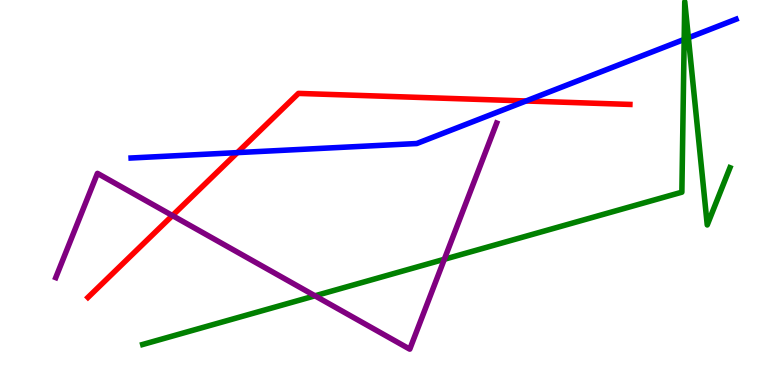[{'lines': ['blue', 'red'], 'intersections': [{'x': 3.06, 'y': 6.04}, {'x': 6.79, 'y': 7.38}]}, {'lines': ['green', 'red'], 'intersections': []}, {'lines': ['purple', 'red'], 'intersections': [{'x': 2.22, 'y': 4.4}]}, {'lines': ['blue', 'green'], 'intersections': [{'x': 8.83, 'y': 8.98}, {'x': 8.88, 'y': 9.02}]}, {'lines': ['blue', 'purple'], 'intersections': []}, {'lines': ['green', 'purple'], 'intersections': [{'x': 4.06, 'y': 2.32}, {'x': 5.73, 'y': 3.27}]}]